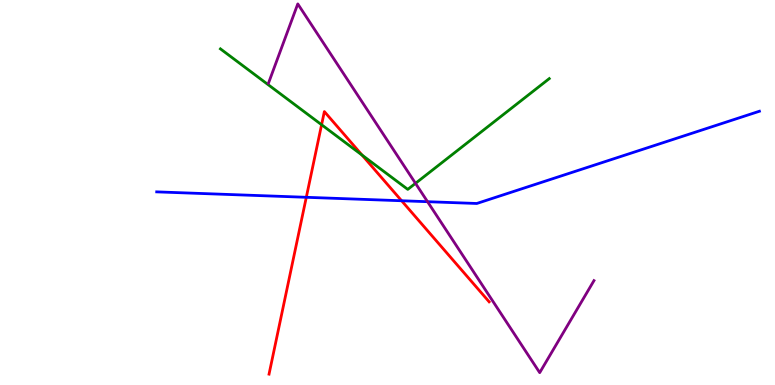[{'lines': ['blue', 'red'], 'intersections': [{'x': 3.95, 'y': 4.88}, {'x': 5.18, 'y': 4.79}]}, {'lines': ['green', 'red'], 'intersections': [{'x': 4.15, 'y': 6.76}, {'x': 4.67, 'y': 5.97}]}, {'lines': ['purple', 'red'], 'intersections': []}, {'lines': ['blue', 'green'], 'intersections': []}, {'lines': ['blue', 'purple'], 'intersections': [{'x': 5.52, 'y': 4.76}]}, {'lines': ['green', 'purple'], 'intersections': [{'x': 5.36, 'y': 5.24}]}]